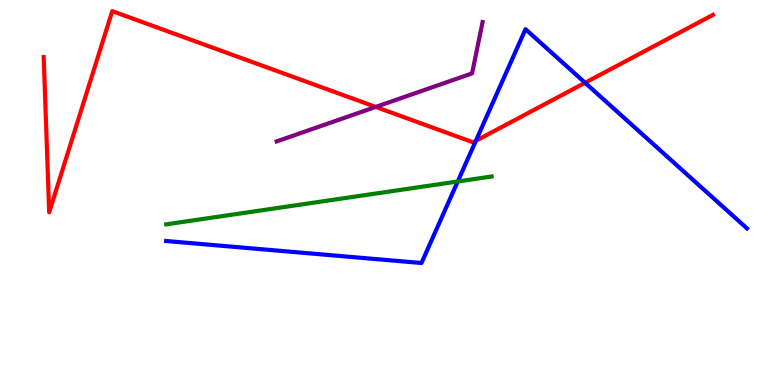[{'lines': ['blue', 'red'], 'intersections': [{'x': 6.14, 'y': 6.34}, {'x': 7.55, 'y': 7.85}]}, {'lines': ['green', 'red'], 'intersections': []}, {'lines': ['purple', 'red'], 'intersections': [{'x': 4.85, 'y': 7.22}]}, {'lines': ['blue', 'green'], 'intersections': [{'x': 5.91, 'y': 5.29}]}, {'lines': ['blue', 'purple'], 'intersections': []}, {'lines': ['green', 'purple'], 'intersections': []}]